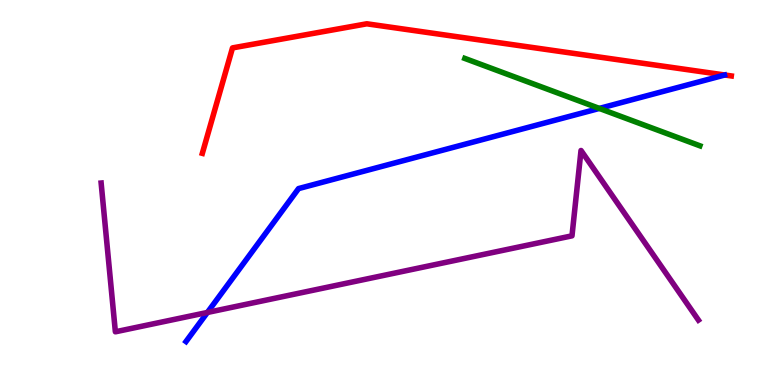[{'lines': ['blue', 'red'], 'intersections': []}, {'lines': ['green', 'red'], 'intersections': []}, {'lines': ['purple', 'red'], 'intersections': []}, {'lines': ['blue', 'green'], 'intersections': [{'x': 7.73, 'y': 7.18}]}, {'lines': ['blue', 'purple'], 'intersections': [{'x': 2.68, 'y': 1.88}]}, {'lines': ['green', 'purple'], 'intersections': []}]